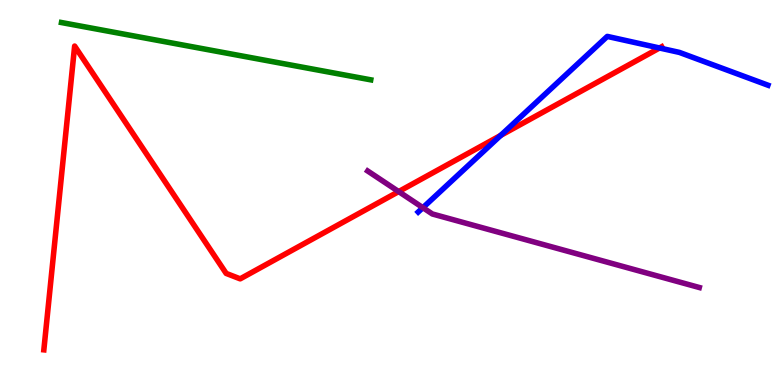[{'lines': ['blue', 'red'], 'intersections': [{'x': 6.46, 'y': 6.48}, {'x': 8.51, 'y': 8.75}]}, {'lines': ['green', 'red'], 'intersections': []}, {'lines': ['purple', 'red'], 'intersections': [{'x': 5.14, 'y': 5.02}]}, {'lines': ['blue', 'green'], 'intersections': []}, {'lines': ['blue', 'purple'], 'intersections': [{'x': 5.46, 'y': 4.61}]}, {'lines': ['green', 'purple'], 'intersections': []}]